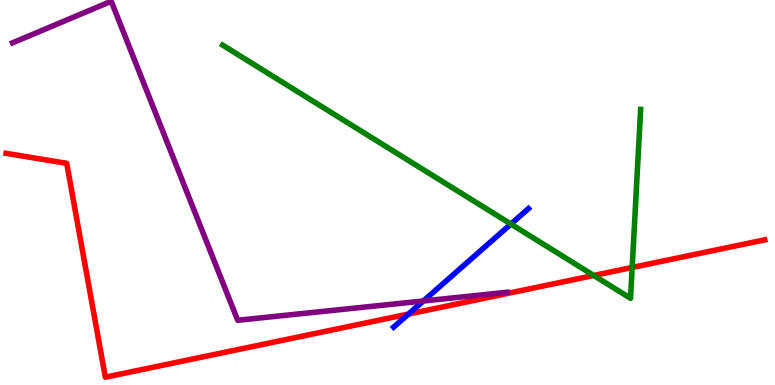[{'lines': ['blue', 'red'], 'intersections': [{'x': 5.27, 'y': 1.84}]}, {'lines': ['green', 'red'], 'intersections': [{'x': 7.66, 'y': 2.84}, {'x': 8.16, 'y': 3.05}]}, {'lines': ['purple', 'red'], 'intersections': []}, {'lines': ['blue', 'green'], 'intersections': [{'x': 6.59, 'y': 4.18}]}, {'lines': ['blue', 'purple'], 'intersections': [{'x': 5.46, 'y': 2.18}]}, {'lines': ['green', 'purple'], 'intersections': []}]